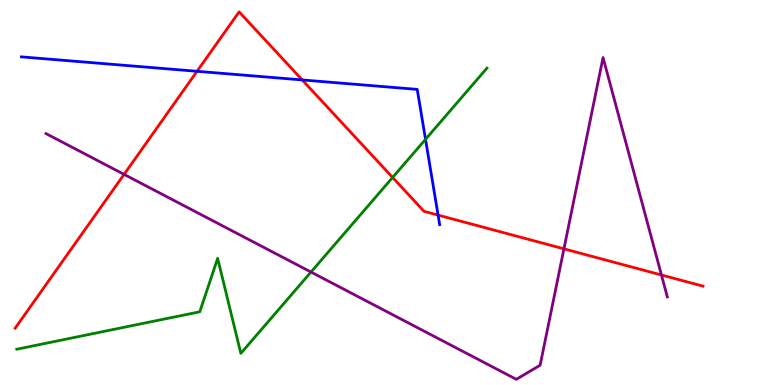[{'lines': ['blue', 'red'], 'intersections': [{'x': 2.54, 'y': 8.15}, {'x': 3.9, 'y': 7.92}, {'x': 5.65, 'y': 4.41}]}, {'lines': ['green', 'red'], 'intersections': [{'x': 5.07, 'y': 5.39}]}, {'lines': ['purple', 'red'], 'intersections': [{'x': 1.6, 'y': 5.47}, {'x': 7.28, 'y': 3.54}, {'x': 8.53, 'y': 2.86}]}, {'lines': ['blue', 'green'], 'intersections': [{'x': 5.49, 'y': 6.38}]}, {'lines': ['blue', 'purple'], 'intersections': []}, {'lines': ['green', 'purple'], 'intersections': [{'x': 4.01, 'y': 2.93}]}]